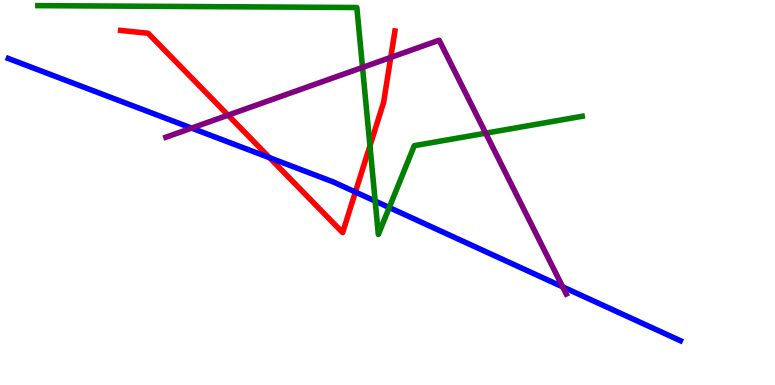[{'lines': ['blue', 'red'], 'intersections': [{'x': 3.48, 'y': 5.9}, {'x': 4.59, 'y': 5.01}]}, {'lines': ['green', 'red'], 'intersections': [{'x': 4.77, 'y': 6.21}]}, {'lines': ['purple', 'red'], 'intersections': [{'x': 2.94, 'y': 7.01}, {'x': 5.04, 'y': 8.51}]}, {'lines': ['blue', 'green'], 'intersections': [{'x': 4.84, 'y': 4.78}, {'x': 5.02, 'y': 4.61}]}, {'lines': ['blue', 'purple'], 'intersections': [{'x': 2.47, 'y': 6.67}, {'x': 7.26, 'y': 2.55}]}, {'lines': ['green', 'purple'], 'intersections': [{'x': 4.68, 'y': 8.25}, {'x': 6.27, 'y': 6.54}]}]